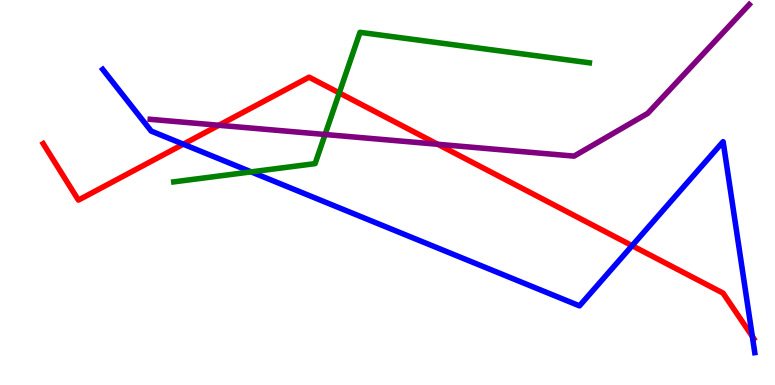[{'lines': ['blue', 'red'], 'intersections': [{'x': 2.37, 'y': 6.25}, {'x': 8.16, 'y': 3.62}, {'x': 9.71, 'y': 1.26}]}, {'lines': ['green', 'red'], 'intersections': [{'x': 4.38, 'y': 7.59}]}, {'lines': ['purple', 'red'], 'intersections': [{'x': 2.82, 'y': 6.75}, {'x': 5.65, 'y': 6.25}]}, {'lines': ['blue', 'green'], 'intersections': [{'x': 3.24, 'y': 5.54}]}, {'lines': ['blue', 'purple'], 'intersections': []}, {'lines': ['green', 'purple'], 'intersections': [{'x': 4.19, 'y': 6.51}]}]